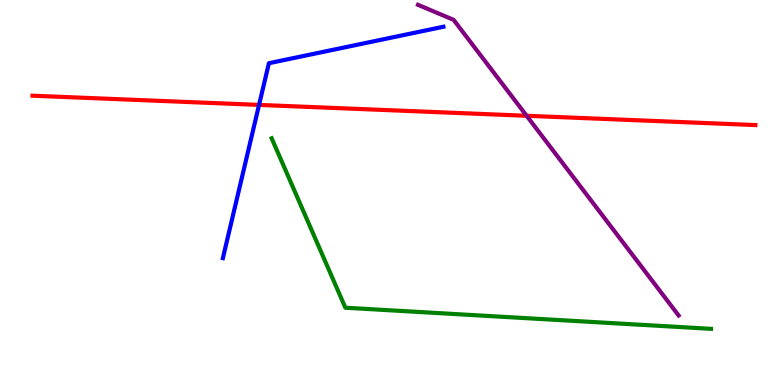[{'lines': ['blue', 'red'], 'intersections': [{'x': 3.34, 'y': 7.28}]}, {'lines': ['green', 'red'], 'intersections': []}, {'lines': ['purple', 'red'], 'intersections': [{'x': 6.8, 'y': 6.99}]}, {'lines': ['blue', 'green'], 'intersections': []}, {'lines': ['blue', 'purple'], 'intersections': []}, {'lines': ['green', 'purple'], 'intersections': []}]